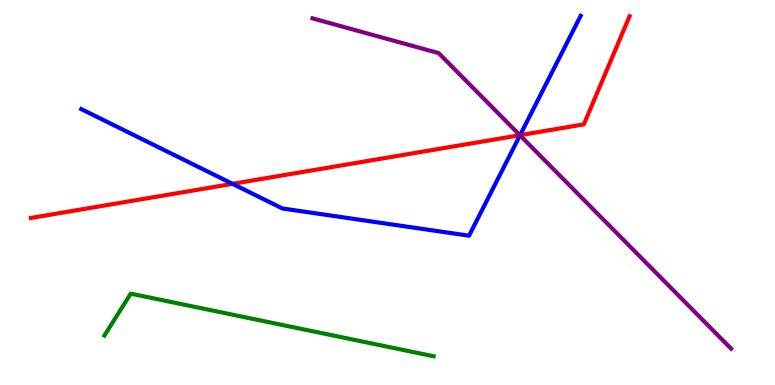[{'lines': ['blue', 'red'], 'intersections': [{'x': 3.0, 'y': 5.23}, {'x': 6.71, 'y': 6.49}]}, {'lines': ['green', 'red'], 'intersections': []}, {'lines': ['purple', 'red'], 'intersections': [{'x': 6.71, 'y': 6.49}]}, {'lines': ['blue', 'green'], 'intersections': []}, {'lines': ['blue', 'purple'], 'intersections': [{'x': 6.71, 'y': 6.49}]}, {'lines': ['green', 'purple'], 'intersections': []}]